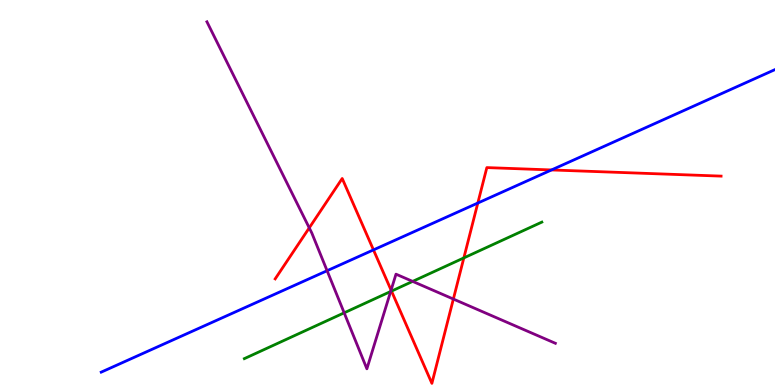[{'lines': ['blue', 'red'], 'intersections': [{'x': 4.82, 'y': 3.51}, {'x': 6.17, 'y': 4.73}, {'x': 7.12, 'y': 5.59}]}, {'lines': ['green', 'red'], 'intersections': [{'x': 5.05, 'y': 2.44}, {'x': 5.99, 'y': 3.3}]}, {'lines': ['purple', 'red'], 'intersections': [{'x': 3.99, 'y': 4.08}, {'x': 5.05, 'y': 2.46}, {'x': 5.85, 'y': 2.23}]}, {'lines': ['blue', 'green'], 'intersections': []}, {'lines': ['blue', 'purple'], 'intersections': [{'x': 4.22, 'y': 2.97}]}, {'lines': ['green', 'purple'], 'intersections': [{'x': 4.44, 'y': 1.87}, {'x': 5.04, 'y': 2.43}, {'x': 5.32, 'y': 2.69}]}]